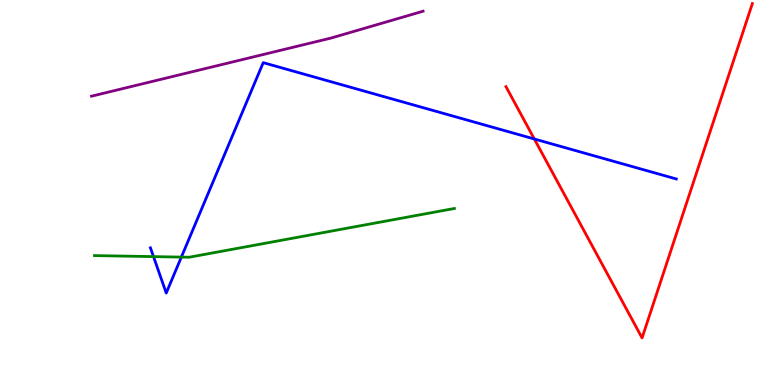[{'lines': ['blue', 'red'], 'intersections': [{'x': 6.89, 'y': 6.39}]}, {'lines': ['green', 'red'], 'intersections': []}, {'lines': ['purple', 'red'], 'intersections': []}, {'lines': ['blue', 'green'], 'intersections': [{'x': 1.98, 'y': 3.33}, {'x': 2.34, 'y': 3.32}]}, {'lines': ['blue', 'purple'], 'intersections': []}, {'lines': ['green', 'purple'], 'intersections': []}]